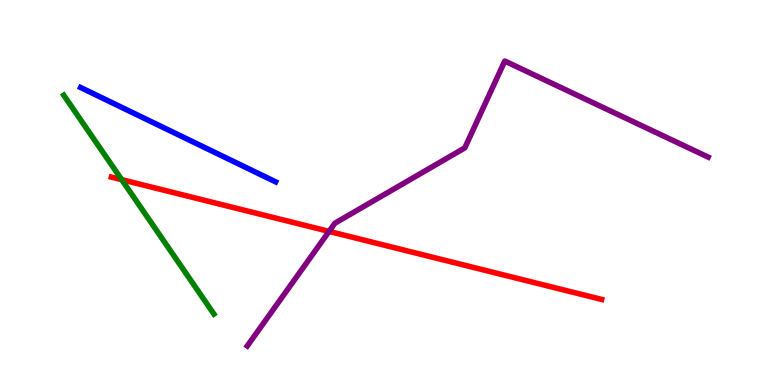[{'lines': ['blue', 'red'], 'intersections': []}, {'lines': ['green', 'red'], 'intersections': [{'x': 1.57, 'y': 5.33}]}, {'lines': ['purple', 'red'], 'intersections': [{'x': 4.25, 'y': 3.99}]}, {'lines': ['blue', 'green'], 'intersections': []}, {'lines': ['blue', 'purple'], 'intersections': []}, {'lines': ['green', 'purple'], 'intersections': []}]